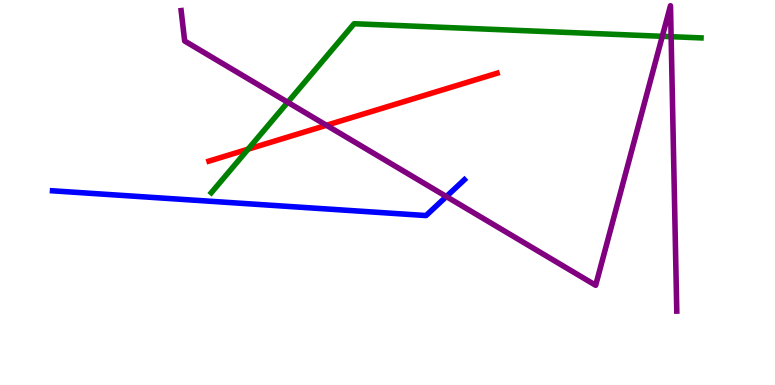[{'lines': ['blue', 'red'], 'intersections': []}, {'lines': ['green', 'red'], 'intersections': [{'x': 3.2, 'y': 6.13}]}, {'lines': ['purple', 'red'], 'intersections': [{'x': 4.21, 'y': 6.75}]}, {'lines': ['blue', 'green'], 'intersections': []}, {'lines': ['blue', 'purple'], 'intersections': [{'x': 5.76, 'y': 4.89}]}, {'lines': ['green', 'purple'], 'intersections': [{'x': 3.71, 'y': 7.34}, {'x': 8.55, 'y': 9.06}, {'x': 8.66, 'y': 9.05}]}]